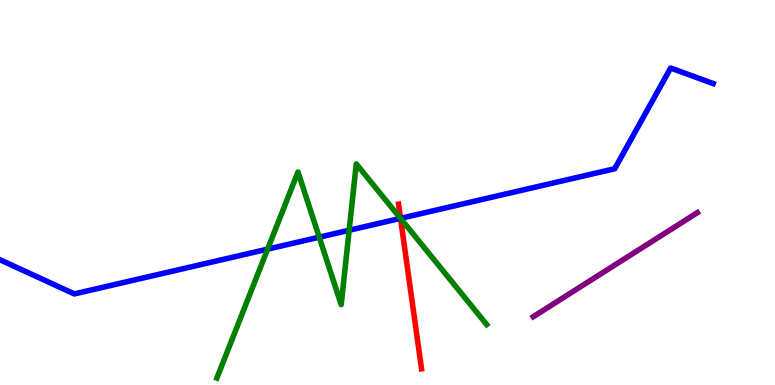[{'lines': ['blue', 'red'], 'intersections': [{'x': 5.17, 'y': 4.33}]}, {'lines': ['green', 'red'], 'intersections': [{'x': 5.17, 'y': 4.33}]}, {'lines': ['purple', 'red'], 'intersections': []}, {'lines': ['blue', 'green'], 'intersections': [{'x': 3.45, 'y': 3.53}, {'x': 4.12, 'y': 3.84}, {'x': 4.51, 'y': 4.02}, {'x': 5.17, 'y': 4.33}]}, {'lines': ['blue', 'purple'], 'intersections': []}, {'lines': ['green', 'purple'], 'intersections': []}]